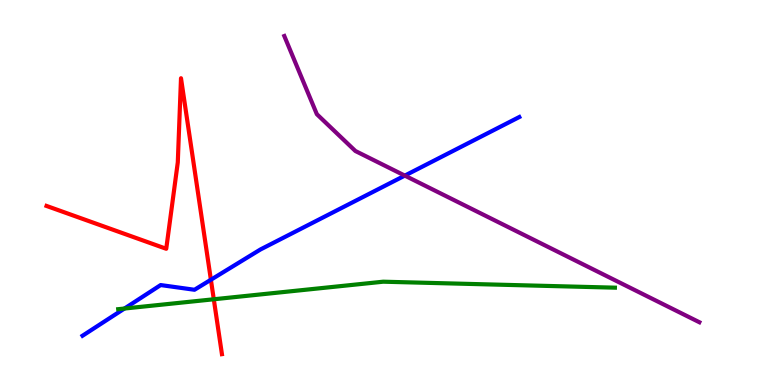[{'lines': ['blue', 'red'], 'intersections': [{'x': 2.72, 'y': 2.73}]}, {'lines': ['green', 'red'], 'intersections': [{'x': 2.76, 'y': 2.23}]}, {'lines': ['purple', 'red'], 'intersections': []}, {'lines': ['blue', 'green'], 'intersections': [{'x': 1.61, 'y': 1.99}]}, {'lines': ['blue', 'purple'], 'intersections': [{'x': 5.22, 'y': 5.44}]}, {'lines': ['green', 'purple'], 'intersections': []}]